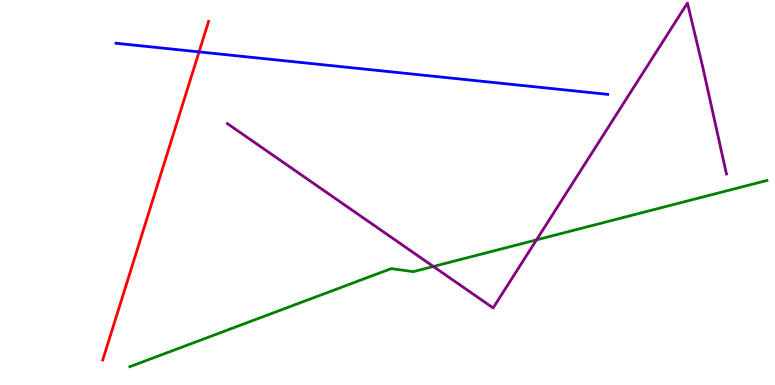[{'lines': ['blue', 'red'], 'intersections': [{'x': 2.57, 'y': 8.65}]}, {'lines': ['green', 'red'], 'intersections': []}, {'lines': ['purple', 'red'], 'intersections': []}, {'lines': ['blue', 'green'], 'intersections': []}, {'lines': ['blue', 'purple'], 'intersections': []}, {'lines': ['green', 'purple'], 'intersections': [{'x': 5.59, 'y': 3.08}, {'x': 6.92, 'y': 3.77}]}]